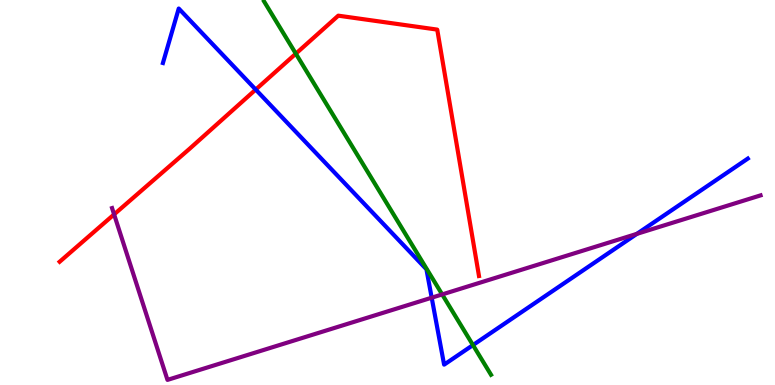[{'lines': ['blue', 'red'], 'intersections': [{'x': 3.3, 'y': 7.67}]}, {'lines': ['green', 'red'], 'intersections': [{'x': 3.82, 'y': 8.61}]}, {'lines': ['purple', 'red'], 'intersections': [{'x': 1.47, 'y': 4.43}]}, {'lines': ['blue', 'green'], 'intersections': [{'x': 6.1, 'y': 1.04}]}, {'lines': ['blue', 'purple'], 'intersections': [{'x': 5.57, 'y': 2.27}, {'x': 8.22, 'y': 3.93}]}, {'lines': ['green', 'purple'], 'intersections': [{'x': 5.71, 'y': 2.35}]}]